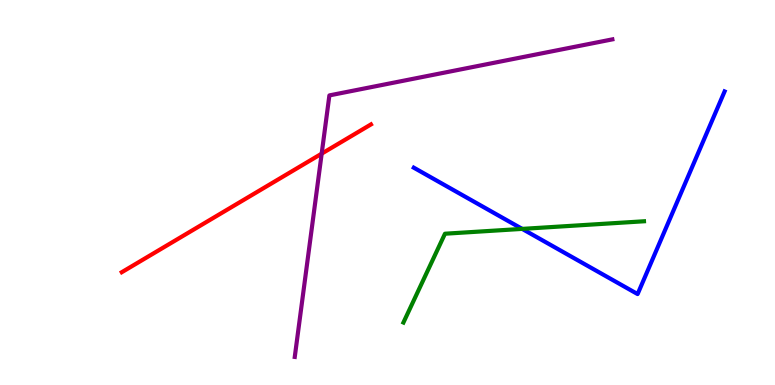[{'lines': ['blue', 'red'], 'intersections': []}, {'lines': ['green', 'red'], 'intersections': []}, {'lines': ['purple', 'red'], 'intersections': [{'x': 4.15, 'y': 6.01}]}, {'lines': ['blue', 'green'], 'intersections': [{'x': 6.74, 'y': 4.05}]}, {'lines': ['blue', 'purple'], 'intersections': []}, {'lines': ['green', 'purple'], 'intersections': []}]